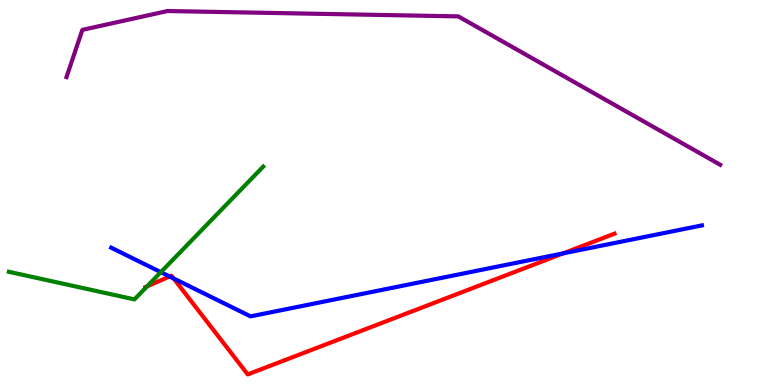[{'lines': ['blue', 'red'], 'intersections': [{'x': 2.19, 'y': 2.82}, {'x': 2.24, 'y': 2.77}, {'x': 7.27, 'y': 3.42}]}, {'lines': ['green', 'red'], 'intersections': [{'x': 1.9, 'y': 2.56}]}, {'lines': ['purple', 'red'], 'intersections': []}, {'lines': ['blue', 'green'], 'intersections': [{'x': 2.08, 'y': 2.93}]}, {'lines': ['blue', 'purple'], 'intersections': []}, {'lines': ['green', 'purple'], 'intersections': []}]